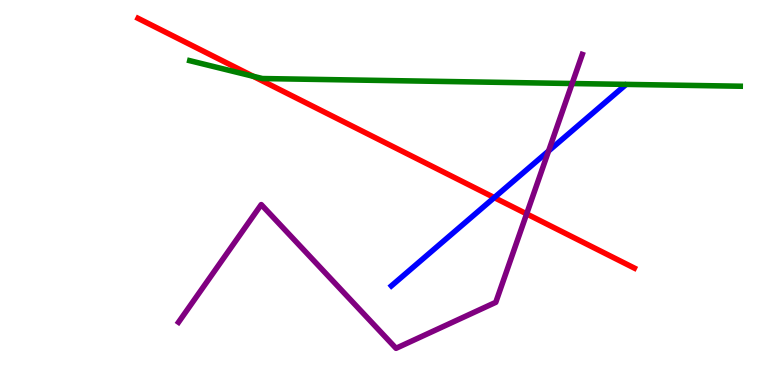[{'lines': ['blue', 'red'], 'intersections': [{'x': 6.38, 'y': 4.87}]}, {'lines': ['green', 'red'], 'intersections': [{'x': 3.27, 'y': 8.02}]}, {'lines': ['purple', 'red'], 'intersections': [{'x': 6.8, 'y': 4.44}]}, {'lines': ['blue', 'green'], 'intersections': []}, {'lines': ['blue', 'purple'], 'intersections': [{'x': 7.08, 'y': 6.08}]}, {'lines': ['green', 'purple'], 'intersections': [{'x': 7.38, 'y': 7.83}]}]